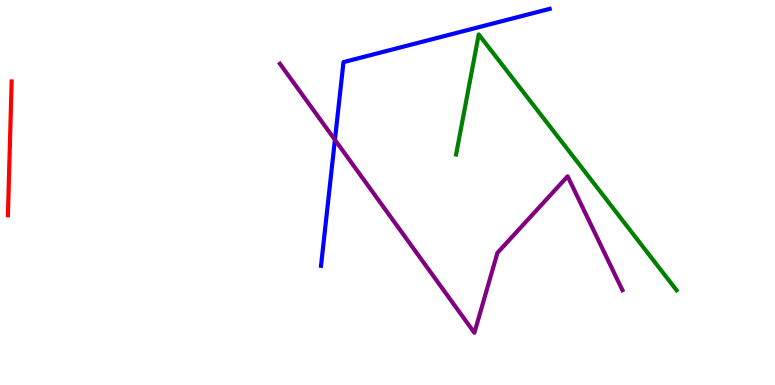[{'lines': ['blue', 'red'], 'intersections': []}, {'lines': ['green', 'red'], 'intersections': []}, {'lines': ['purple', 'red'], 'intersections': []}, {'lines': ['blue', 'green'], 'intersections': []}, {'lines': ['blue', 'purple'], 'intersections': [{'x': 4.32, 'y': 6.37}]}, {'lines': ['green', 'purple'], 'intersections': []}]